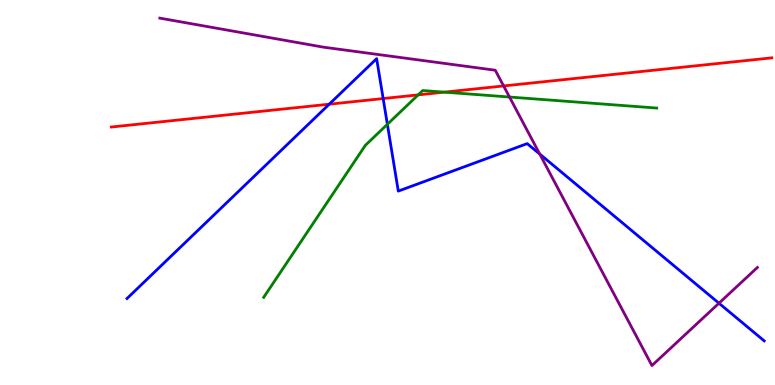[{'lines': ['blue', 'red'], 'intersections': [{'x': 4.25, 'y': 7.29}, {'x': 4.94, 'y': 7.44}]}, {'lines': ['green', 'red'], 'intersections': [{'x': 5.4, 'y': 7.54}, {'x': 5.73, 'y': 7.61}]}, {'lines': ['purple', 'red'], 'intersections': [{'x': 6.5, 'y': 7.77}]}, {'lines': ['blue', 'green'], 'intersections': [{'x': 5.0, 'y': 6.77}]}, {'lines': ['blue', 'purple'], 'intersections': [{'x': 6.96, 'y': 6.0}, {'x': 9.28, 'y': 2.12}]}, {'lines': ['green', 'purple'], 'intersections': [{'x': 6.57, 'y': 7.48}]}]